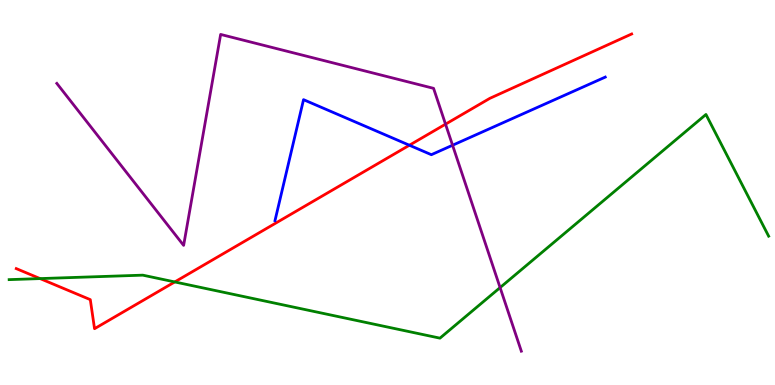[{'lines': ['blue', 'red'], 'intersections': [{'x': 5.28, 'y': 6.23}]}, {'lines': ['green', 'red'], 'intersections': [{'x': 0.517, 'y': 2.76}, {'x': 2.26, 'y': 2.68}]}, {'lines': ['purple', 'red'], 'intersections': [{'x': 5.75, 'y': 6.77}]}, {'lines': ['blue', 'green'], 'intersections': []}, {'lines': ['blue', 'purple'], 'intersections': [{'x': 5.84, 'y': 6.23}]}, {'lines': ['green', 'purple'], 'intersections': [{'x': 6.45, 'y': 2.53}]}]